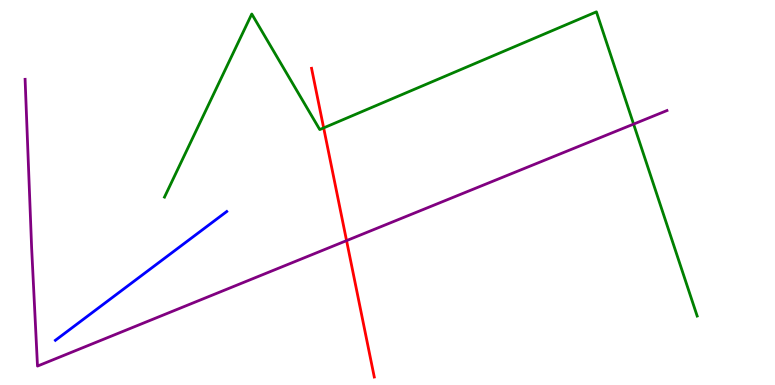[{'lines': ['blue', 'red'], 'intersections': []}, {'lines': ['green', 'red'], 'intersections': [{'x': 4.18, 'y': 6.68}]}, {'lines': ['purple', 'red'], 'intersections': [{'x': 4.47, 'y': 3.75}]}, {'lines': ['blue', 'green'], 'intersections': []}, {'lines': ['blue', 'purple'], 'intersections': []}, {'lines': ['green', 'purple'], 'intersections': [{'x': 8.18, 'y': 6.78}]}]